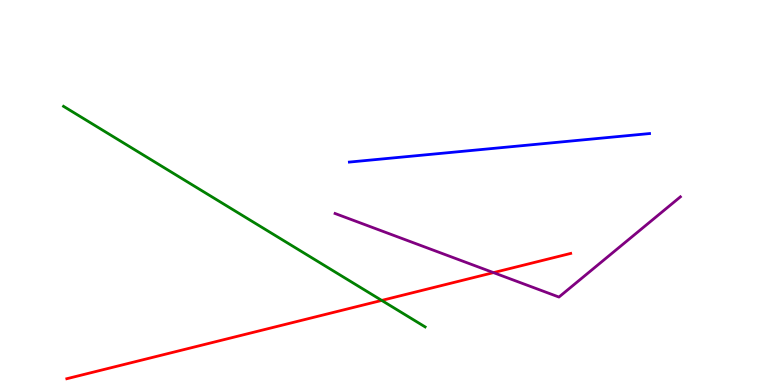[{'lines': ['blue', 'red'], 'intersections': []}, {'lines': ['green', 'red'], 'intersections': [{'x': 4.93, 'y': 2.2}]}, {'lines': ['purple', 'red'], 'intersections': [{'x': 6.37, 'y': 2.92}]}, {'lines': ['blue', 'green'], 'intersections': []}, {'lines': ['blue', 'purple'], 'intersections': []}, {'lines': ['green', 'purple'], 'intersections': []}]